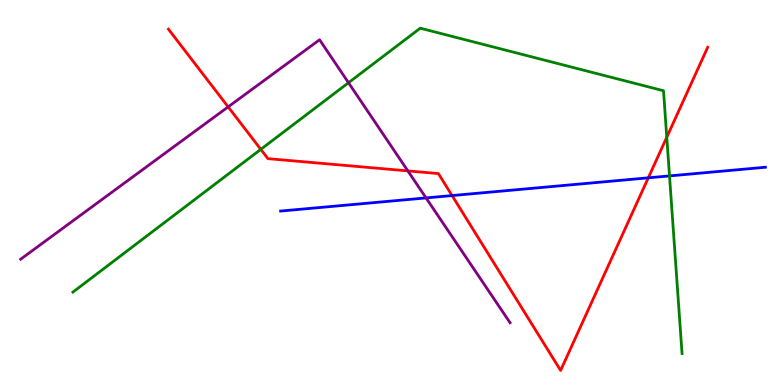[{'lines': ['blue', 'red'], 'intersections': [{'x': 5.83, 'y': 4.92}, {'x': 8.37, 'y': 5.38}]}, {'lines': ['green', 'red'], 'intersections': [{'x': 3.37, 'y': 6.12}, {'x': 8.6, 'y': 6.44}]}, {'lines': ['purple', 'red'], 'intersections': [{'x': 2.94, 'y': 7.22}, {'x': 5.26, 'y': 5.56}]}, {'lines': ['blue', 'green'], 'intersections': [{'x': 8.64, 'y': 5.43}]}, {'lines': ['blue', 'purple'], 'intersections': [{'x': 5.5, 'y': 4.86}]}, {'lines': ['green', 'purple'], 'intersections': [{'x': 4.5, 'y': 7.85}]}]